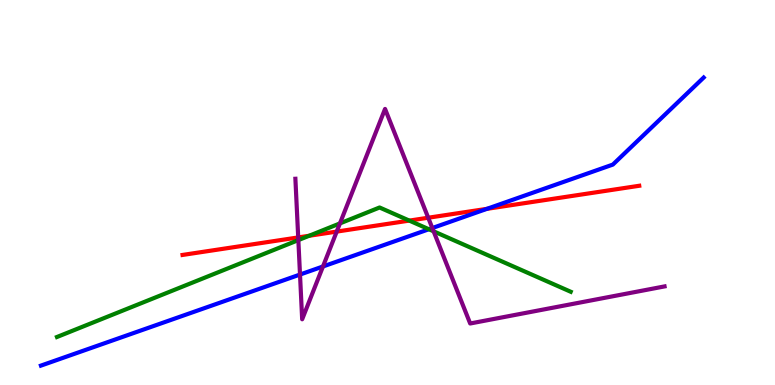[{'lines': ['blue', 'red'], 'intersections': [{'x': 6.28, 'y': 4.58}]}, {'lines': ['green', 'red'], 'intersections': [{'x': 3.99, 'y': 3.88}, {'x': 5.28, 'y': 4.27}]}, {'lines': ['purple', 'red'], 'intersections': [{'x': 3.85, 'y': 3.83}, {'x': 4.34, 'y': 3.98}, {'x': 5.53, 'y': 4.34}]}, {'lines': ['blue', 'green'], 'intersections': [{'x': 5.53, 'y': 4.05}]}, {'lines': ['blue', 'purple'], 'intersections': [{'x': 3.87, 'y': 2.87}, {'x': 4.17, 'y': 3.08}, {'x': 5.58, 'y': 4.08}]}, {'lines': ['green', 'purple'], 'intersections': [{'x': 3.85, 'y': 3.76}, {'x': 4.39, 'y': 4.2}, {'x': 5.59, 'y': 3.99}]}]